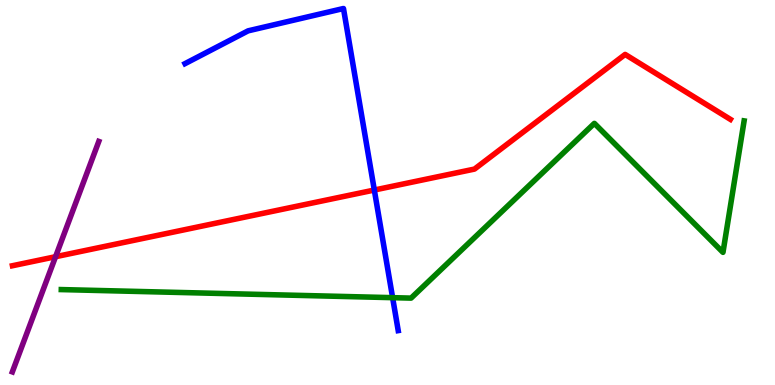[{'lines': ['blue', 'red'], 'intersections': [{'x': 4.83, 'y': 5.06}]}, {'lines': ['green', 'red'], 'intersections': []}, {'lines': ['purple', 'red'], 'intersections': [{'x': 0.717, 'y': 3.33}]}, {'lines': ['blue', 'green'], 'intersections': [{'x': 5.07, 'y': 2.27}]}, {'lines': ['blue', 'purple'], 'intersections': []}, {'lines': ['green', 'purple'], 'intersections': []}]